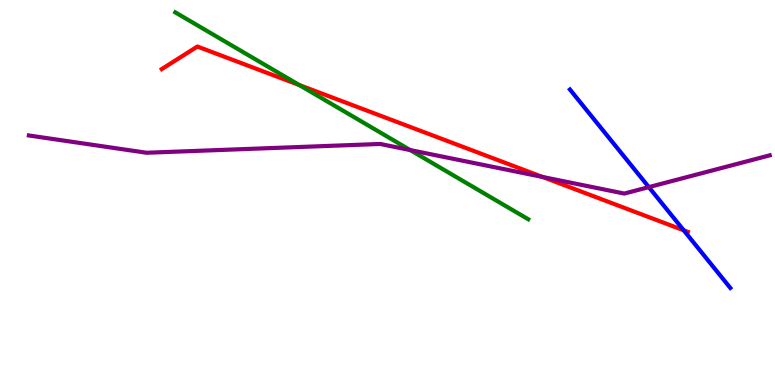[{'lines': ['blue', 'red'], 'intersections': [{'x': 8.82, 'y': 4.02}]}, {'lines': ['green', 'red'], 'intersections': [{'x': 3.86, 'y': 7.79}]}, {'lines': ['purple', 'red'], 'intersections': [{'x': 7.0, 'y': 5.4}]}, {'lines': ['blue', 'green'], 'intersections': []}, {'lines': ['blue', 'purple'], 'intersections': [{'x': 8.37, 'y': 5.14}]}, {'lines': ['green', 'purple'], 'intersections': [{'x': 5.29, 'y': 6.1}]}]